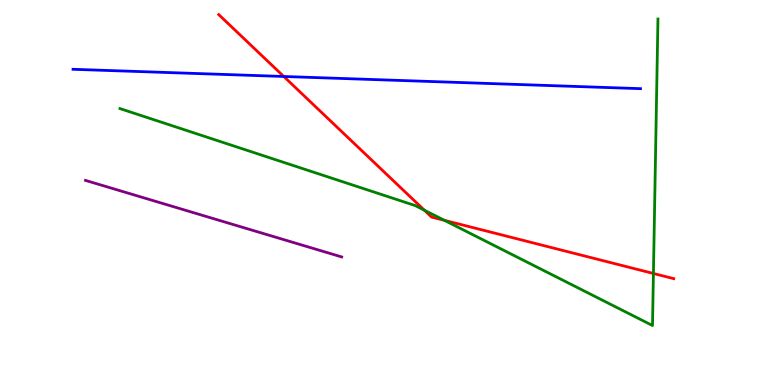[{'lines': ['blue', 'red'], 'intersections': [{'x': 3.66, 'y': 8.01}]}, {'lines': ['green', 'red'], 'intersections': [{'x': 5.47, 'y': 4.54}, {'x': 5.73, 'y': 4.28}, {'x': 8.43, 'y': 2.9}]}, {'lines': ['purple', 'red'], 'intersections': []}, {'lines': ['blue', 'green'], 'intersections': []}, {'lines': ['blue', 'purple'], 'intersections': []}, {'lines': ['green', 'purple'], 'intersections': []}]